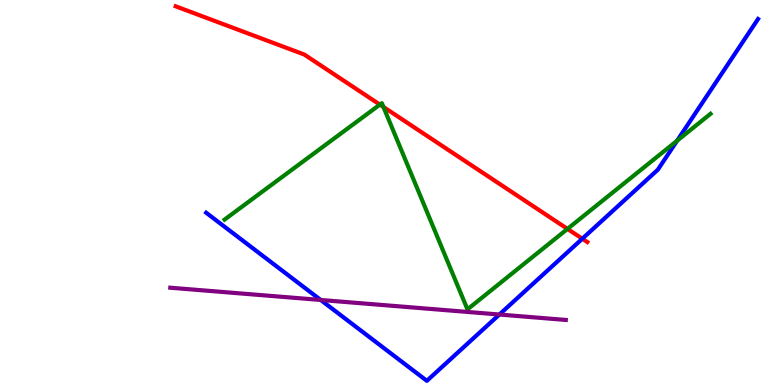[{'lines': ['blue', 'red'], 'intersections': [{'x': 7.51, 'y': 3.8}]}, {'lines': ['green', 'red'], 'intersections': [{'x': 4.9, 'y': 7.28}, {'x': 4.95, 'y': 7.22}, {'x': 7.32, 'y': 4.05}]}, {'lines': ['purple', 'red'], 'intersections': []}, {'lines': ['blue', 'green'], 'intersections': [{'x': 8.74, 'y': 6.35}]}, {'lines': ['blue', 'purple'], 'intersections': [{'x': 4.14, 'y': 2.21}, {'x': 6.44, 'y': 1.83}]}, {'lines': ['green', 'purple'], 'intersections': []}]